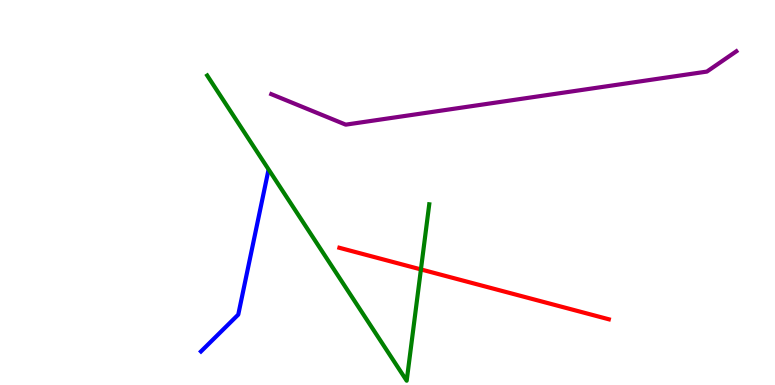[{'lines': ['blue', 'red'], 'intersections': []}, {'lines': ['green', 'red'], 'intersections': [{'x': 5.43, 'y': 3.0}]}, {'lines': ['purple', 'red'], 'intersections': []}, {'lines': ['blue', 'green'], 'intersections': []}, {'lines': ['blue', 'purple'], 'intersections': []}, {'lines': ['green', 'purple'], 'intersections': []}]